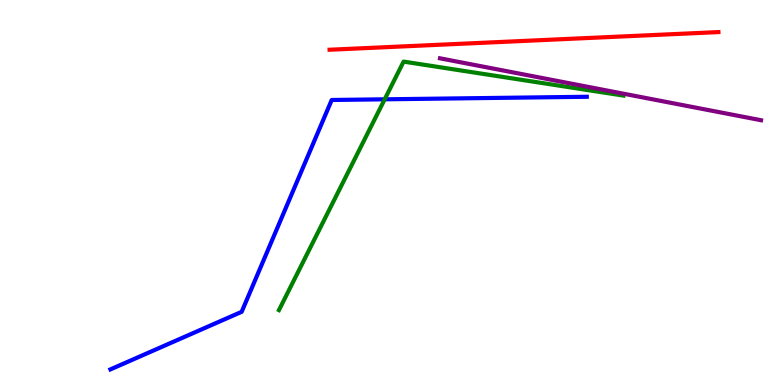[{'lines': ['blue', 'red'], 'intersections': []}, {'lines': ['green', 'red'], 'intersections': []}, {'lines': ['purple', 'red'], 'intersections': []}, {'lines': ['blue', 'green'], 'intersections': [{'x': 4.96, 'y': 7.42}]}, {'lines': ['blue', 'purple'], 'intersections': []}, {'lines': ['green', 'purple'], 'intersections': []}]